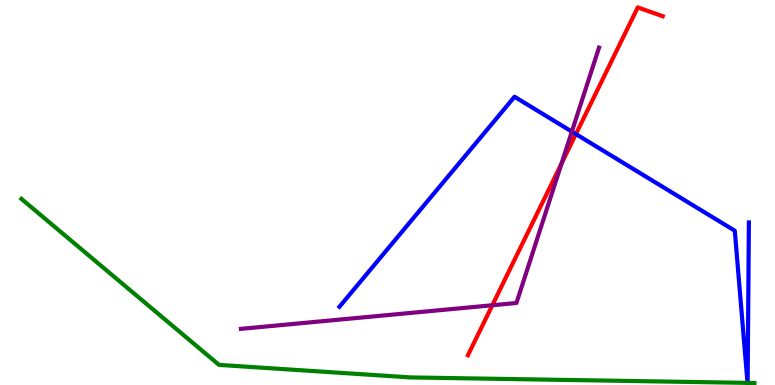[{'lines': ['blue', 'red'], 'intersections': [{'x': 7.43, 'y': 6.52}]}, {'lines': ['green', 'red'], 'intersections': []}, {'lines': ['purple', 'red'], 'intersections': [{'x': 6.35, 'y': 2.07}, {'x': 7.25, 'y': 5.75}]}, {'lines': ['blue', 'green'], 'intersections': [{'x': 9.65, 'y': 0.0552}, {'x': 9.65, 'y': 0.0551}]}, {'lines': ['blue', 'purple'], 'intersections': [{'x': 7.38, 'y': 6.58}]}, {'lines': ['green', 'purple'], 'intersections': []}]